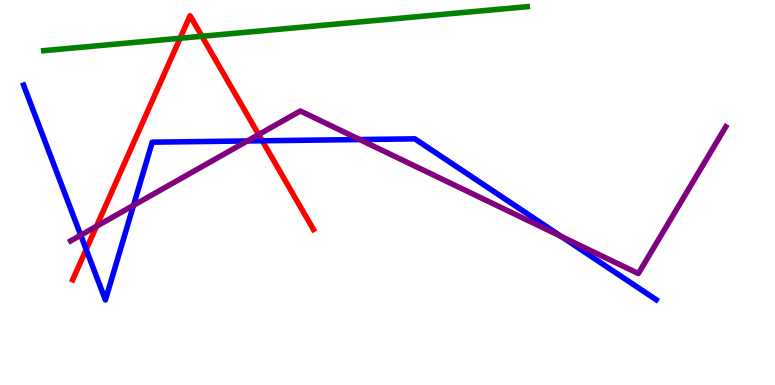[{'lines': ['blue', 'red'], 'intersections': [{'x': 1.11, 'y': 3.52}, {'x': 3.38, 'y': 6.34}]}, {'lines': ['green', 'red'], 'intersections': [{'x': 2.32, 'y': 9.01}, {'x': 2.61, 'y': 9.06}]}, {'lines': ['purple', 'red'], 'intersections': [{'x': 1.24, 'y': 4.12}, {'x': 3.34, 'y': 6.5}]}, {'lines': ['blue', 'green'], 'intersections': []}, {'lines': ['blue', 'purple'], 'intersections': [{'x': 1.04, 'y': 3.89}, {'x': 1.72, 'y': 4.67}, {'x': 3.19, 'y': 6.34}, {'x': 4.64, 'y': 6.38}, {'x': 7.24, 'y': 3.86}]}, {'lines': ['green', 'purple'], 'intersections': []}]